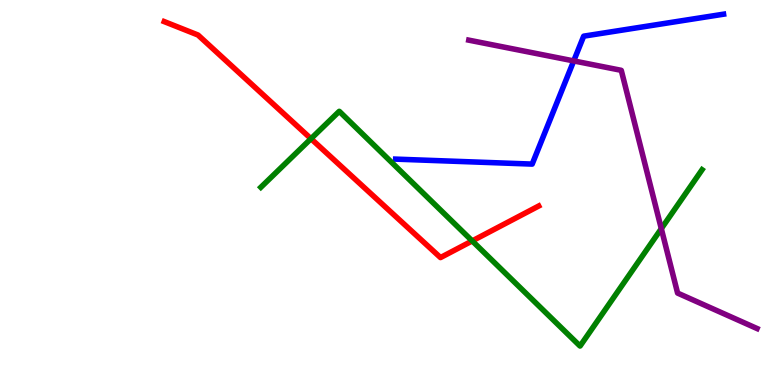[{'lines': ['blue', 'red'], 'intersections': []}, {'lines': ['green', 'red'], 'intersections': [{'x': 4.01, 'y': 6.4}, {'x': 6.09, 'y': 3.74}]}, {'lines': ['purple', 'red'], 'intersections': []}, {'lines': ['blue', 'green'], 'intersections': []}, {'lines': ['blue', 'purple'], 'intersections': [{'x': 7.4, 'y': 8.42}]}, {'lines': ['green', 'purple'], 'intersections': [{'x': 8.53, 'y': 4.06}]}]